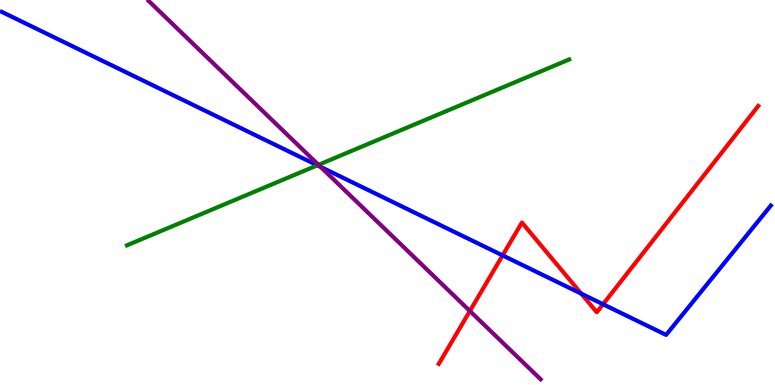[{'lines': ['blue', 'red'], 'intersections': [{'x': 6.49, 'y': 3.37}, {'x': 7.5, 'y': 2.37}, {'x': 7.78, 'y': 2.1}]}, {'lines': ['green', 'red'], 'intersections': []}, {'lines': ['purple', 'red'], 'intersections': [{'x': 6.06, 'y': 1.92}]}, {'lines': ['blue', 'green'], 'intersections': [{'x': 4.09, 'y': 5.71}]}, {'lines': ['blue', 'purple'], 'intersections': [{'x': 4.14, 'y': 5.67}]}, {'lines': ['green', 'purple'], 'intersections': [{'x': 4.11, 'y': 5.72}]}]